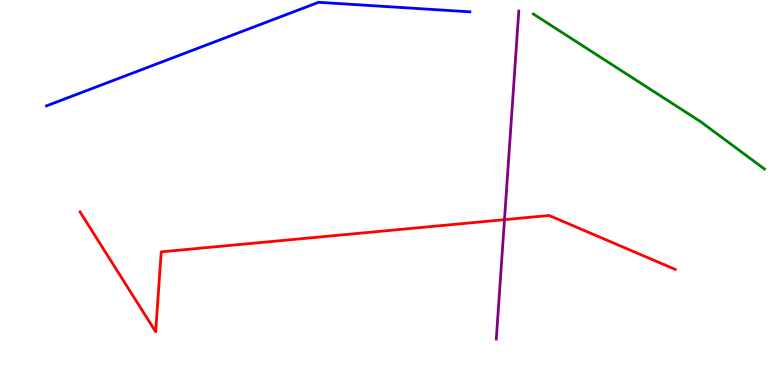[{'lines': ['blue', 'red'], 'intersections': []}, {'lines': ['green', 'red'], 'intersections': []}, {'lines': ['purple', 'red'], 'intersections': [{'x': 6.51, 'y': 4.29}]}, {'lines': ['blue', 'green'], 'intersections': []}, {'lines': ['blue', 'purple'], 'intersections': []}, {'lines': ['green', 'purple'], 'intersections': []}]